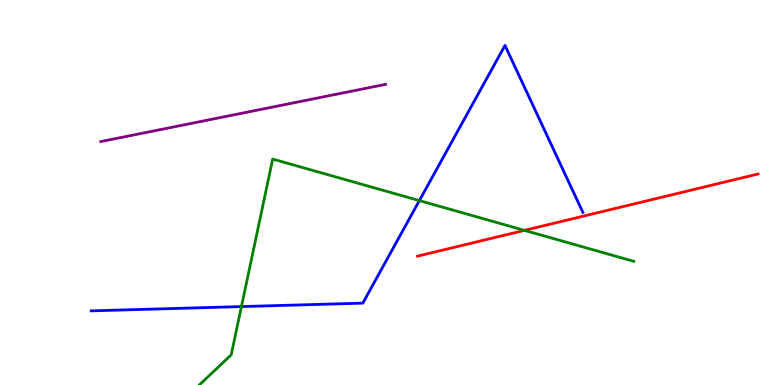[{'lines': ['blue', 'red'], 'intersections': []}, {'lines': ['green', 'red'], 'intersections': [{'x': 6.77, 'y': 4.02}]}, {'lines': ['purple', 'red'], 'intersections': []}, {'lines': ['blue', 'green'], 'intersections': [{'x': 3.12, 'y': 2.04}, {'x': 5.41, 'y': 4.79}]}, {'lines': ['blue', 'purple'], 'intersections': []}, {'lines': ['green', 'purple'], 'intersections': []}]